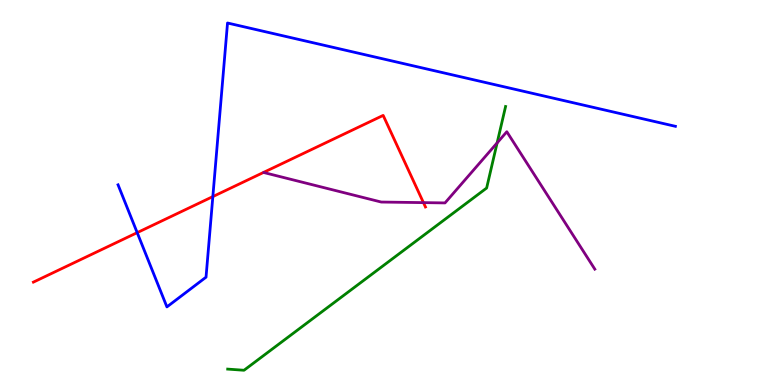[{'lines': ['blue', 'red'], 'intersections': [{'x': 1.77, 'y': 3.96}, {'x': 2.75, 'y': 4.89}]}, {'lines': ['green', 'red'], 'intersections': []}, {'lines': ['purple', 'red'], 'intersections': [{'x': 5.46, 'y': 4.74}]}, {'lines': ['blue', 'green'], 'intersections': []}, {'lines': ['blue', 'purple'], 'intersections': []}, {'lines': ['green', 'purple'], 'intersections': [{'x': 6.41, 'y': 6.29}]}]